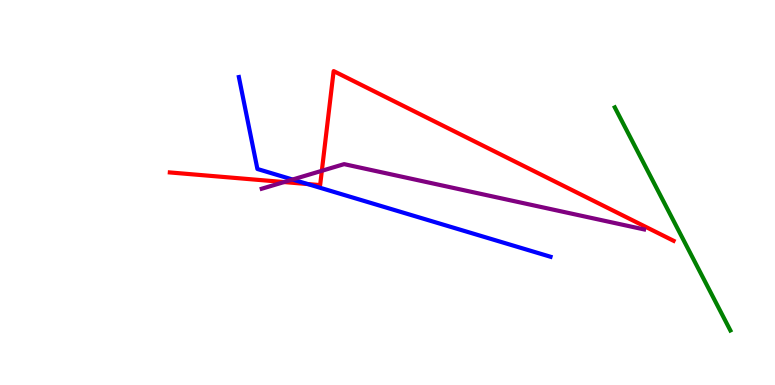[{'lines': ['blue', 'red'], 'intersections': [{'x': 3.97, 'y': 5.22}]}, {'lines': ['green', 'red'], 'intersections': []}, {'lines': ['purple', 'red'], 'intersections': [{'x': 3.67, 'y': 5.27}, {'x': 4.15, 'y': 5.56}]}, {'lines': ['blue', 'green'], 'intersections': []}, {'lines': ['blue', 'purple'], 'intersections': [{'x': 3.78, 'y': 5.34}]}, {'lines': ['green', 'purple'], 'intersections': []}]